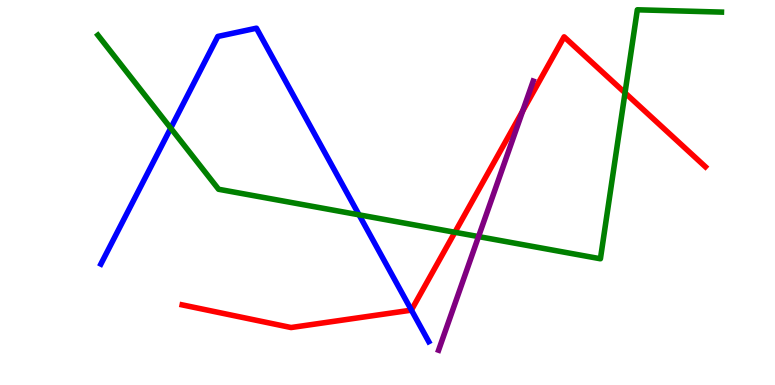[{'lines': ['blue', 'red'], 'intersections': [{'x': 5.31, 'y': 1.95}]}, {'lines': ['green', 'red'], 'intersections': [{'x': 5.87, 'y': 3.97}, {'x': 8.06, 'y': 7.59}]}, {'lines': ['purple', 'red'], 'intersections': [{'x': 6.74, 'y': 7.12}]}, {'lines': ['blue', 'green'], 'intersections': [{'x': 2.2, 'y': 6.67}, {'x': 4.63, 'y': 4.42}]}, {'lines': ['blue', 'purple'], 'intersections': []}, {'lines': ['green', 'purple'], 'intersections': [{'x': 6.17, 'y': 3.85}]}]